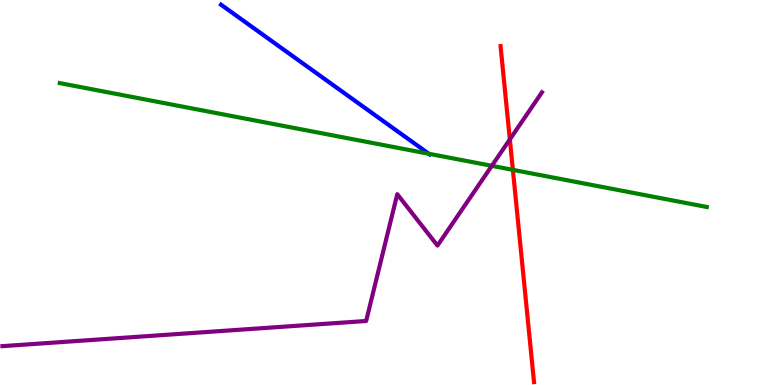[{'lines': ['blue', 'red'], 'intersections': []}, {'lines': ['green', 'red'], 'intersections': [{'x': 6.62, 'y': 5.59}]}, {'lines': ['purple', 'red'], 'intersections': [{'x': 6.58, 'y': 6.38}]}, {'lines': ['blue', 'green'], 'intersections': [{'x': 5.53, 'y': 6.01}]}, {'lines': ['blue', 'purple'], 'intersections': []}, {'lines': ['green', 'purple'], 'intersections': [{'x': 6.35, 'y': 5.69}]}]